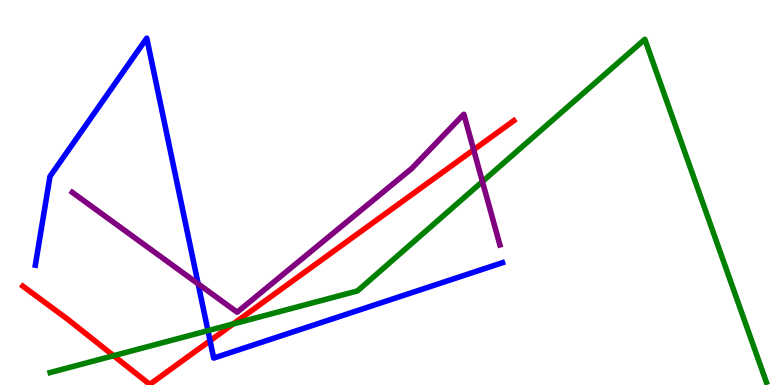[{'lines': ['blue', 'red'], 'intersections': [{'x': 2.71, 'y': 1.15}]}, {'lines': ['green', 'red'], 'intersections': [{'x': 1.47, 'y': 0.761}, {'x': 3.01, 'y': 1.59}]}, {'lines': ['purple', 'red'], 'intersections': [{'x': 6.11, 'y': 6.11}]}, {'lines': ['blue', 'green'], 'intersections': [{'x': 2.68, 'y': 1.41}]}, {'lines': ['blue', 'purple'], 'intersections': [{'x': 2.56, 'y': 2.63}]}, {'lines': ['green', 'purple'], 'intersections': [{'x': 6.22, 'y': 5.28}]}]